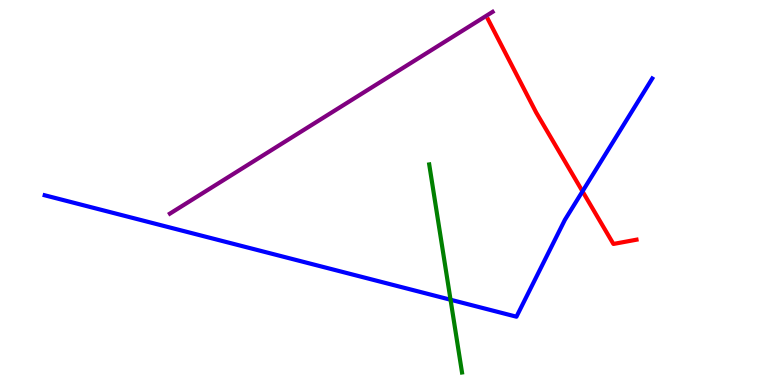[{'lines': ['blue', 'red'], 'intersections': [{'x': 7.52, 'y': 5.03}]}, {'lines': ['green', 'red'], 'intersections': []}, {'lines': ['purple', 'red'], 'intersections': []}, {'lines': ['blue', 'green'], 'intersections': [{'x': 5.81, 'y': 2.21}]}, {'lines': ['blue', 'purple'], 'intersections': []}, {'lines': ['green', 'purple'], 'intersections': []}]